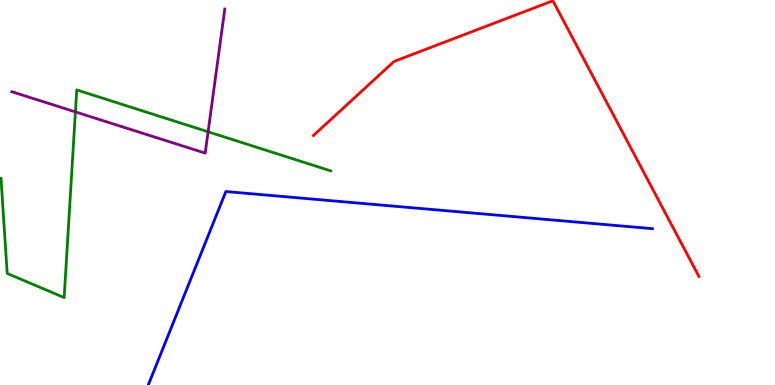[{'lines': ['blue', 'red'], 'intersections': []}, {'lines': ['green', 'red'], 'intersections': []}, {'lines': ['purple', 'red'], 'intersections': []}, {'lines': ['blue', 'green'], 'intersections': []}, {'lines': ['blue', 'purple'], 'intersections': []}, {'lines': ['green', 'purple'], 'intersections': [{'x': 0.973, 'y': 7.09}, {'x': 2.69, 'y': 6.58}]}]